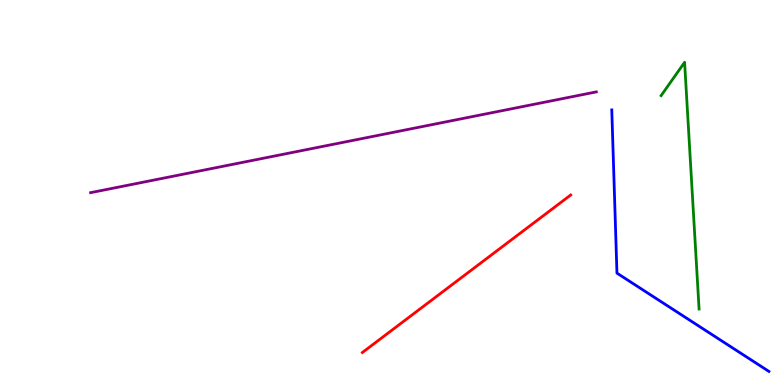[{'lines': ['blue', 'red'], 'intersections': []}, {'lines': ['green', 'red'], 'intersections': []}, {'lines': ['purple', 'red'], 'intersections': []}, {'lines': ['blue', 'green'], 'intersections': []}, {'lines': ['blue', 'purple'], 'intersections': []}, {'lines': ['green', 'purple'], 'intersections': []}]